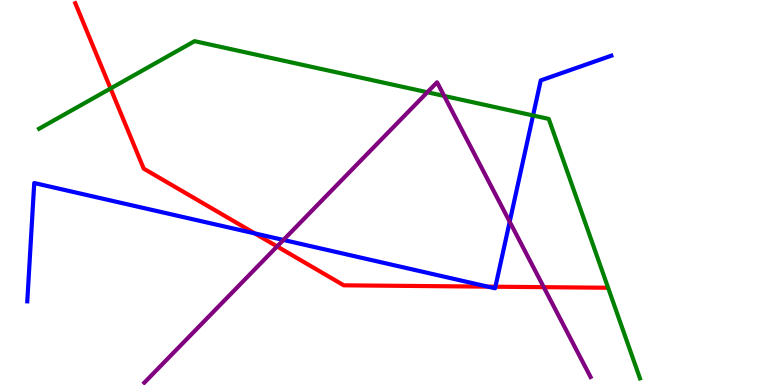[{'lines': ['blue', 'red'], 'intersections': [{'x': 3.29, 'y': 3.94}, {'x': 6.29, 'y': 2.55}, {'x': 6.39, 'y': 2.55}]}, {'lines': ['green', 'red'], 'intersections': [{'x': 1.43, 'y': 7.7}]}, {'lines': ['purple', 'red'], 'intersections': [{'x': 3.58, 'y': 3.6}, {'x': 7.02, 'y': 2.54}]}, {'lines': ['blue', 'green'], 'intersections': [{'x': 6.88, 'y': 7.0}]}, {'lines': ['blue', 'purple'], 'intersections': [{'x': 3.66, 'y': 3.77}, {'x': 6.58, 'y': 4.24}]}, {'lines': ['green', 'purple'], 'intersections': [{'x': 5.51, 'y': 7.6}, {'x': 5.73, 'y': 7.51}]}]